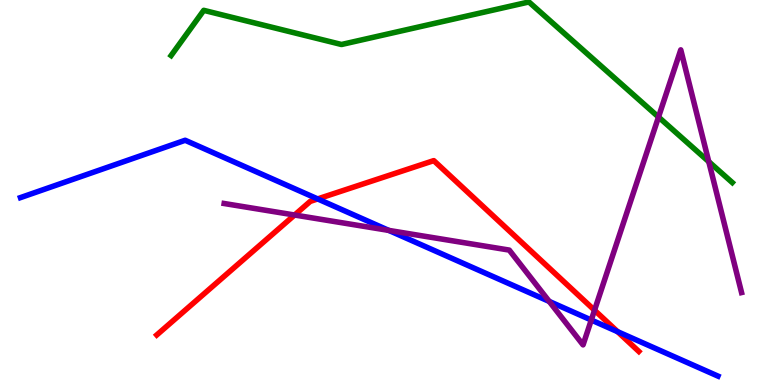[{'lines': ['blue', 'red'], 'intersections': [{'x': 4.1, 'y': 4.83}, {'x': 7.97, 'y': 1.39}]}, {'lines': ['green', 'red'], 'intersections': []}, {'lines': ['purple', 'red'], 'intersections': [{'x': 3.8, 'y': 4.42}, {'x': 7.67, 'y': 1.94}]}, {'lines': ['blue', 'green'], 'intersections': []}, {'lines': ['blue', 'purple'], 'intersections': [{'x': 5.02, 'y': 4.02}, {'x': 7.09, 'y': 2.17}, {'x': 7.63, 'y': 1.69}]}, {'lines': ['green', 'purple'], 'intersections': [{'x': 8.5, 'y': 6.96}, {'x': 9.15, 'y': 5.8}]}]